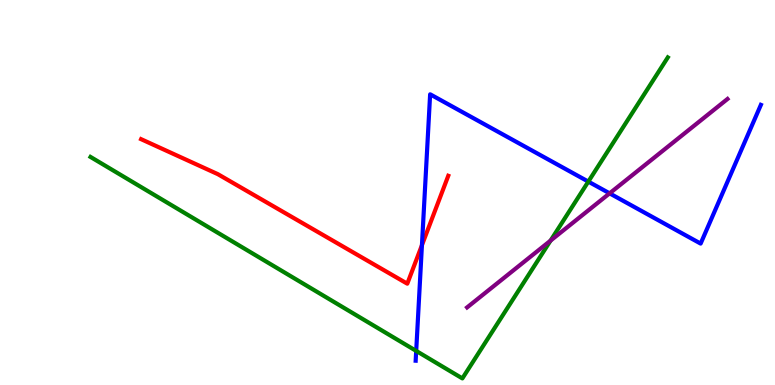[{'lines': ['blue', 'red'], 'intersections': [{'x': 5.44, 'y': 3.63}]}, {'lines': ['green', 'red'], 'intersections': []}, {'lines': ['purple', 'red'], 'intersections': []}, {'lines': ['blue', 'green'], 'intersections': [{'x': 5.37, 'y': 0.885}, {'x': 7.59, 'y': 5.28}]}, {'lines': ['blue', 'purple'], 'intersections': [{'x': 7.87, 'y': 4.98}]}, {'lines': ['green', 'purple'], 'intersections': [{'x': 7.1, 'y': 3.75}]}]